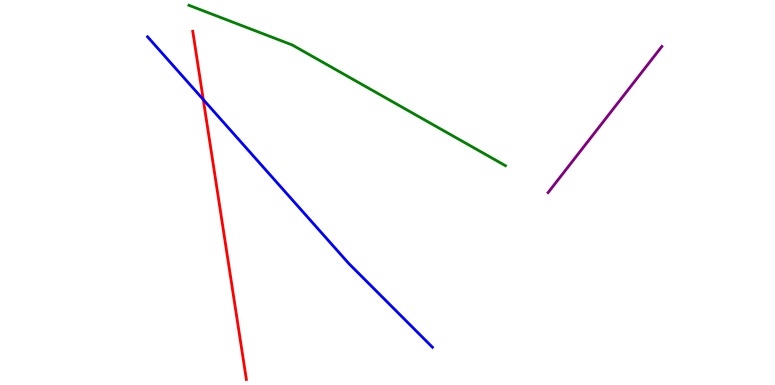[{'lines': ['blue', 'red'], 'intersections': [{'x': 2.62, 'y': 7.41}]}, {'lines': ['green', 'red'], 'intersections': []}, {'lines': ['purple', 'red'], 'intersections': []}, {'lines': ['blue', 'green'], 'intersections': []}, {'lines': ['blue', 'purple'], 'intersections': []}, {'lines': ['green', 'purple'], 'intersections': []}]